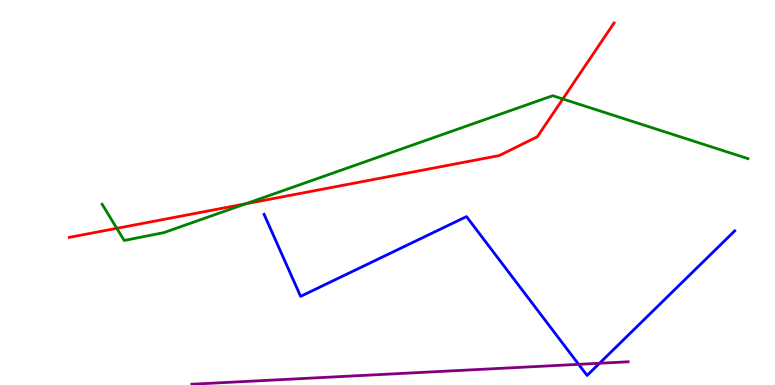[{'lines': ['blue', 'red'], 'intersections': []}, {'lines': ['green', 'red'], 'intersections': [{'x': 1.51, 'y': 4.07}, {'x': 3.17, 'y': 4.71}, {'x': 7.26, 'y': 7.43}]}, {'lines': ['purple', 'red'], 'intersections': []}, {'lines': ['blue', 'green'], 'intersections': []}, {'lines': ['blue', 'purple'], 'intersections': [{'x': 7.47, 'y': 0.537}, {'x': 7.74, 'y': 0.565}]}, {'lines': ['green', 'purple'], 'intersections': []}]